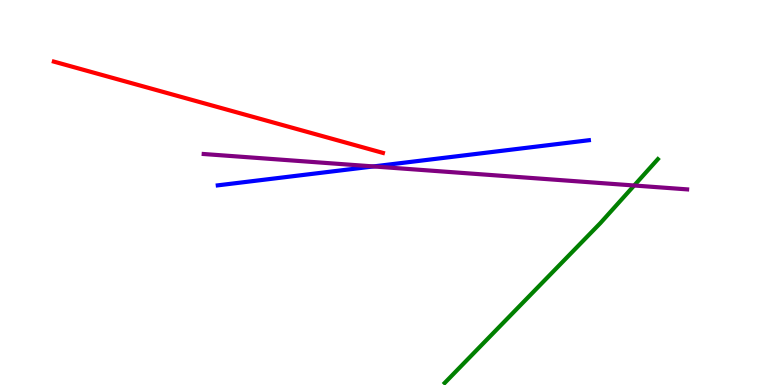[{'lines': ['blue', 'red'], 'intersections': []}, {'lines': ['green', 'red'], 'intersections': []}, {'lines': ['purple', 'red'], 'intersections': []}, {'lines': ['blue', 'green'], 'intersections': []}, {'lines': ['blue', 'purple'], 'intersections': [{'x': 4.82, 'y': 5.68}]}, {'lines': ['green', 'purple'], 'intersections': [{'x': 8.18, 'y': 5.18}]}]